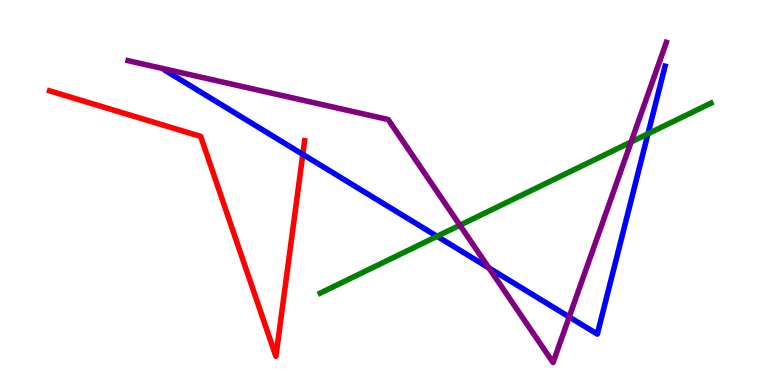[{'lines': ['blue', 'red'], 'intersections': [{'x': 3.91, 'y': 5.99}]}, {'lines': ['green', 'red'], 'intersections': []}, {'lines': ['purple', 'red'], 'intersections': []}, {'lines': ['blue', 'green'], 'intersections': [{'x': 5.64, 'y': 3.86}, {'x': 8.36, 'y': 6.53}]}, {'lines': ['blue', 'purple'], 'intersections': [{'x': 6.31, 'y': 3.04}, {'x': 7.34, 'y': 1.77}]}, {'lines': ['green', 'purple'], 'intersections': [{'x': 5.93, 'y': 4.15}, {'x': 8.14, 'y': 6.31}]}]